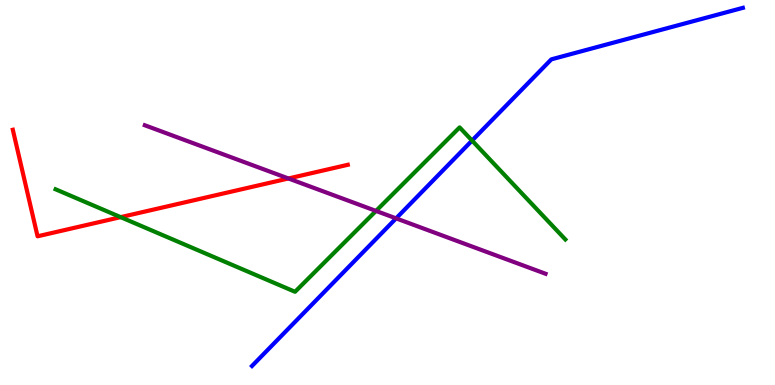[{'lines': ['blue', 'red'], 'intersections': []}, {'lines': ['green', 'red'], 'intersections': [{'x': 1.56, 'y': 4.36}]}, {'lines': ['purple', 'red'], 'intersections': [{'x': 3.72, 'y': 5.36}]}, {'lines': ['blue', 'green'], 'intersections': [{'x': 6.09, 'y': 6.35}]}, {'lines': ['blue', 'purple'], 'intersections': [{'x': 5.11, 'y': 4.33}]}, {'lines': ['green', 'purple'], 'intersections': [{'x': 4.85, 'y': 4.52}]}]